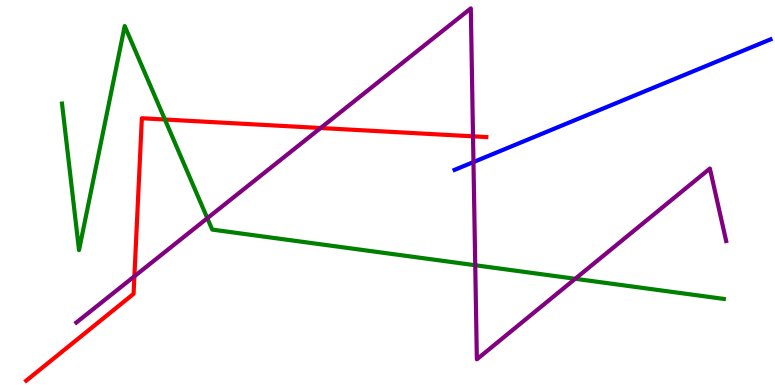[{'lines': ['blue', 'red'], 'intersections': []}, {'lines': ['green', 'red'], 'intersections': [{'x': 2.13, 'y': 6.9}]}, {'lines': ['purple', 'red'], 'intersections': [{'x': 1.73, 'y': 2.82}, {'x': 4.14, 'y': 6.68}, {'x': 6.1, 'y': 6.46}]}, {'lines': ['blue', 'green'], 'intersections': []}, {'lines': ['blue', 'purple'], 'intersections': [{'x': 6.11, 'y': 5.79}]}, {'lines': ['green', 'purple'], 'intersections': [{'x': 2.68, 'y': 4.33}, {'x': 6.13, 'y': 3.11}, {'x': 7.42, 'y': 2.76}]}]